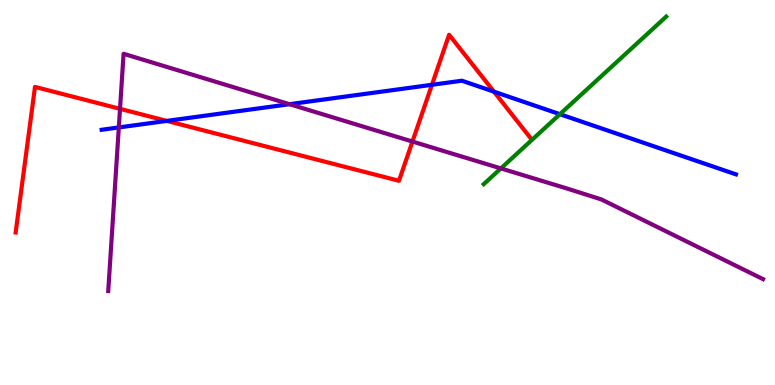[{'lines': ['blue', 'red'], 'intersections': [{'x': 2.15, 'y': 6.86}, {'x': 5.57, 'y': 7.8}, {'x': 6.37, 'y': 7.62}]}, {'lines': ['green', 'red'], 'intersections': []}, {'lines': ['purple', 'red'], 'intersections': [{'x': 1.55, 'y': 7.17}, {'x': 5.32, 'y': 6.32}]}, {'lines': ['blue', 'green'], 'intersections': [{'x': 7.22, 'y': 7.03}]}, {'lines': ['blue', 'purple'], 'intersections': [{'x': 1.53, 'y': 6.69}, {'x': 3.74, 'y': 7.29}]}, {'lines': ['green', 'purple'], 'intersections': [{'x': 6.46, 'y': 5.63}]}]